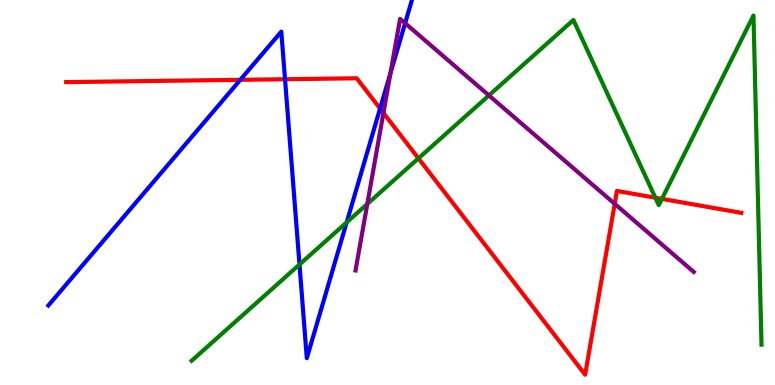[{'lines': ['blue', 'red'], 'intersections': [{'x': 3.1, 'y': 7.93}, {'x': 3.68, 'y': 7.94}, {'x': 4.9, 'y': 7.18}]}, {'lines': ['green', 'red'], 'intersections': [{'x': 5.4, 'y': 5.89}, {'x': 8.46, 'y': 4.86}, {'x': 8.54, 'y': 4.83}]}, {'lines': ['purple', 'red'], 'intersections': [{'x': 4.95, 'y': 7.07}, {'x': 7.93, 'y': 4.71}]}, {'lines': ['blue', 'green'], 'intersections': [{'x': 3.86, 'y': 3.13}, {'x': 4.47, 'y': 4.22}]}, {'lines': ['blue', 'purple'], 'intersections': [{'x': 5.04, 'y': 8.1}, {'x': 5.23, 'y': 9.4}]}, {'lines': ['green', 'purple'], 'intersections': [{'x': 4.74, 'y': 4.7}, {'x': 6.31, 'y': 7.52}]}]